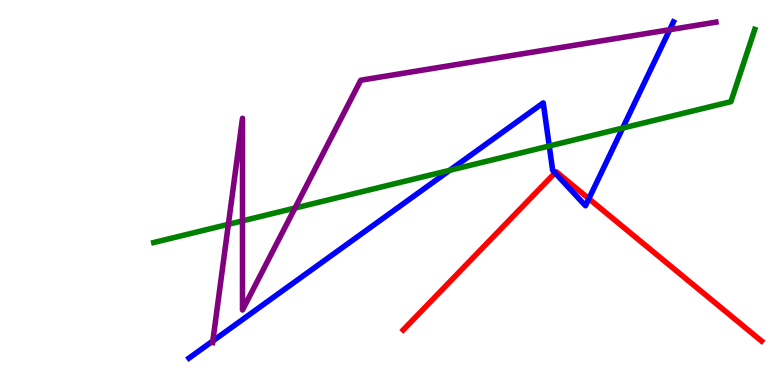[{'lines': ['blue', 'red'], 'intersections': [{'x': 7.16, 'y': 5.51}, {'x': 7.6, 'y': 4.84}]}, {'lines': ['green', 'red'], 'intersections': []}, {'lines': ['purple', 'red'], 'intersections': []}, {'lines': ['blue', 'green'], 'intersections': [{'x': 5.8, 'y': 5.58}, {'x': 7.09, 'y': 6.21}, {'x': 8.03, 'y': 6.67}]}, {'lines': ['blue', 'purple'], 'intersections': [{'x': 2.75, 'y': 1.14}, {'x': 8.64, 'y': 9.23}]}, {'lines': ['green', 'purple'], 'intersections': [{'x': 2.95, 'y': 4.17}, {'x': 3.13, 'y': 4.26}, {'x': 3.81, 'y': 4.6}]}]